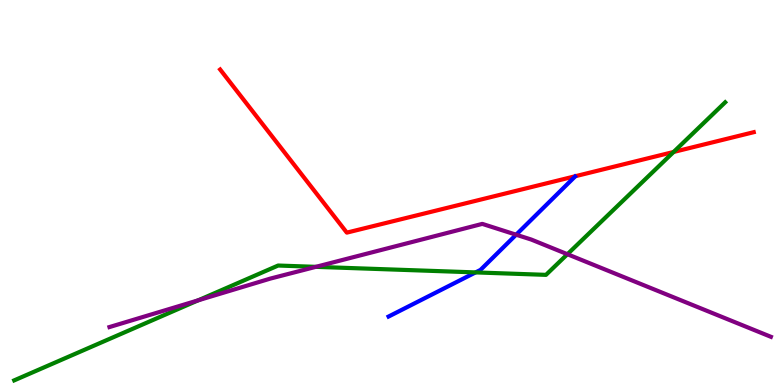[{'lines': ['blue', 'red'], 'intersections': []}, {'lines': ['green', 'red'], 'intersections': [{'x': 8.69, 'y': 6.05}]}, {'lines': ['purple', 'red'], 'intersections': []}, {'lines': ['blue', 'green'], 'intersections': [{'x': 6.14, 'y': 2.92}]}, {'lines': ['blue', 'purple'], 'intersections': [{'x': 6.66, 'y': 3.9}]}, {'lines': ['green', 'purple'], 'intersections': [{'x': 2.56, 'y': 2.2}, {'x': 4.08, 'y': 3.07}, {'x': 7.32, 'y': 3.4}]}]